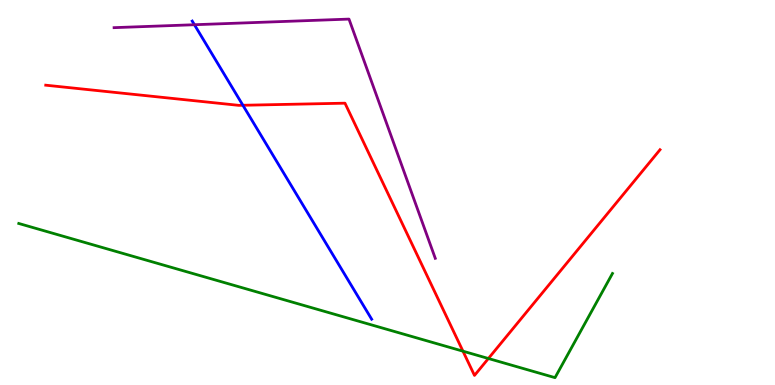[{'lines': ['blue', 'red'], 'intersections': [{'x': 3.13, 'y': 7.27}]}, {'lines': ['green', 'red'], 'intersections': [{'x': 5.97, 'y': 0.878}, {'x': 6.3, 'y': 0.688}]}, {'lines': ['purple', 'red'], 'intersections': []}, {'lines': ['blue', 'green'], 'intersections': []}, {'lines': ['blue', 'purple'], 'intersections': [{'x': 2.51, 'y': 9.36}]}, {'lines': ['green', 'purple'], 'intersections': []}]